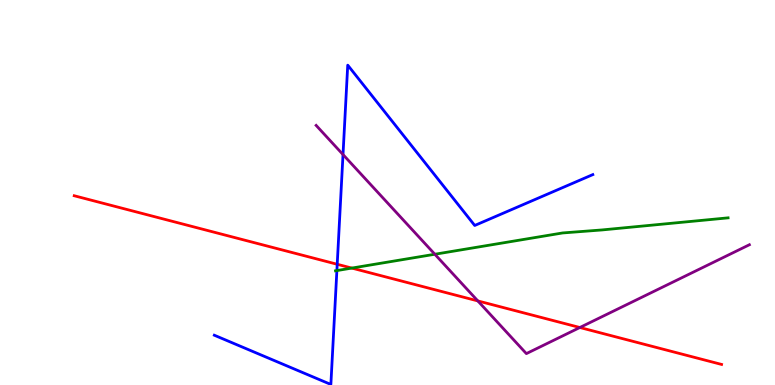[{'lines': ['blue', 'red'], 'intersections': [{'x': 4.35, 'y': 3.14}]}, {'lines': ['green', 'red'], 'intersections': [{'x': 4.54, 'y': 3.04}]}, {'lines': ['purple', 'red'], 'intersections': [{'x': 6.17, 'y': 2.18}, {'x': 7.48, 'y': 1.49}]}, {'lines': ['blue', 'green'], 'intersections': [{'x': 4.35, 'y': 2.97}]}, {'lines': ['blue', 'purple'], 'intersections': [{'x': 4.43, 'y': 5.99}]}, {'lines': ['green', 'purple'], 'intersections': [{'x': 5.61, 'y': 3.4}]}]